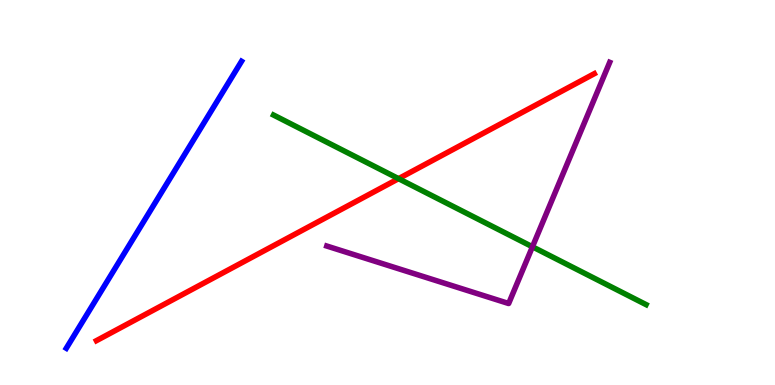[{'lines': ['blue', 'red'], 'intersections': []}, {'lines': ['green', 'red'], 'intersections': [{'x': 5.14, 'y': 5.36}]}, {'lines': ['purple', 'red'], 'intersections': []}, {'lines': ['blue', 'green'], 'intersections': []}, {'lines': ['blue', 'purple'], 'intersections': []}, {'lines': ['green', 'purple'], 'intersections': [{'x': 6.87, 'y': 3.59}]}]